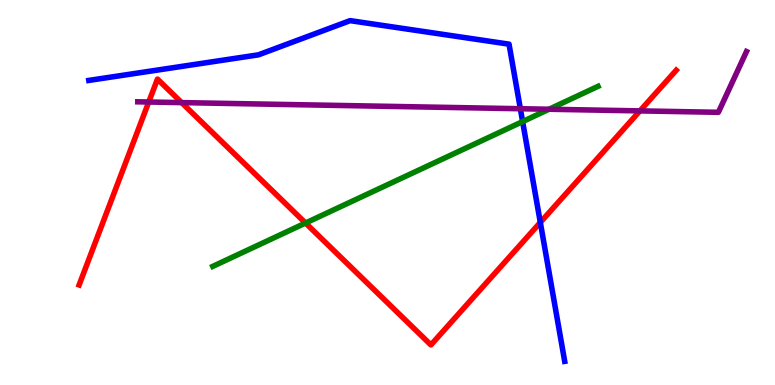[{'lines': ['blue', 'red'], 'intersections': [{'x': 6.97, 'y': 4.22}]}, {'lines': ['green', 'red'], 'intersections': [{'x': 3.94, 'y': 4.21}]}, {'lines': ['purple', 'red'], 'intersections': [{'x': 1.92, 'y': 7.35}, {'x': 2.34, 'y': 7.33}, {'x': 8.26, 'y': 7.12}]}, {'lines': ['blue', 'green'], 'intersections': [{'x': 6.74, 'y': 6.84}]}, {'lines': ['blue', 'purple'], 'intersections': [{'x': 6.71, 'y': 7.18}]}, {'lines': ['green', 'purple'], 'intersections': [{'x': 7.08, 'y': 7.16}]}]